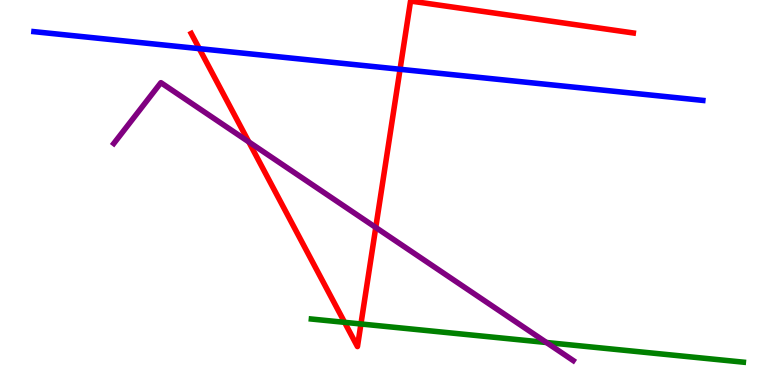[{'lines': ['blue', 'red'], 'intersections': [{'x': 2.57, 'y': 8.74}, {'x': 5.16, 'y': 8.2}]}, {'lines': ['green', 'red'], 'intersections': [{'x': 4.45, 'y': 1.63}, {'x': 4.66, 'y': 1.59}]}, {'lines': ['purple', 'red'], 'intersections': [{'x': 3.21, 'y': 6.31}, {'x': 4.85, 'y': 4.09}]}, {'lines': ['blue', 'green'], 'intersections': []}, {'lines': ['blue', 'purple'], 'intersections': []}, {'lines': ['green', 'purple'], 'intersections': [{'x': 7.05, 'y': 1.1}]}]